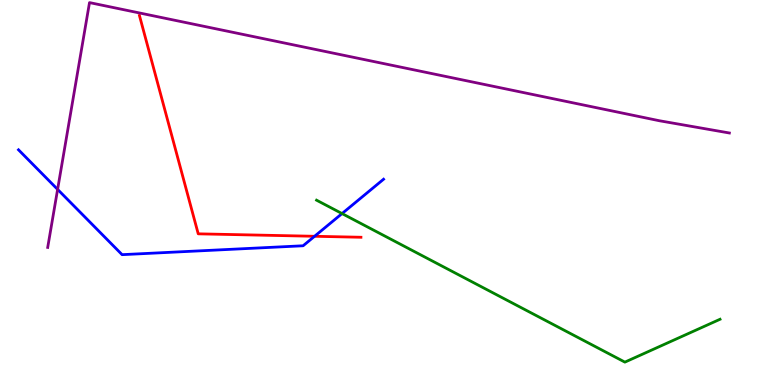[{'lines': ['blue', 'red'], 'intersections': [{'x': 4.06, 'y': 3.86}]}, {'lines': ['green', 'red'], 'intersections': []}, {'lines': ['purple', 'red'], 'intersections': []}, {'lines': ['blue', 'green'], 'intersections': [{'x': 4.41, 'y': 4.45}]}, {'lines': ['blue', 'purple'], 'intersections': [{'x': 0.743, 'y': 5.08}]}, {'lines': ['green', 'purple'], 'intersections': []}]